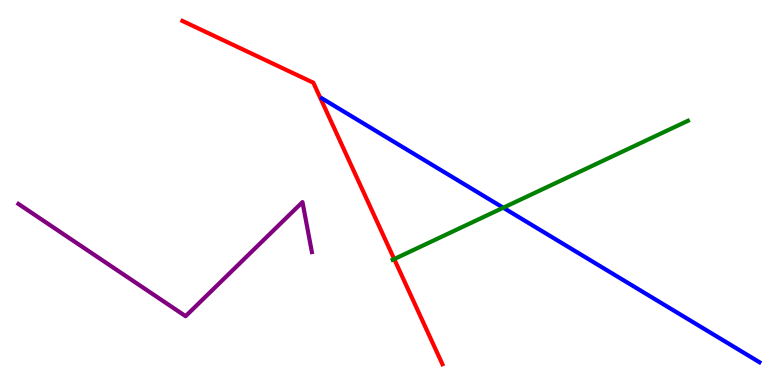[{'lines': ['blue', 'red'], 'intersections': []}, {'lines': ['green', 'red'], 'intersections': [{'x': 5.09, 'y': 3.27}]}, {'lines': ['purple', 'red'], 'intersections': []}, {'lines': ['blue', 'green'], 'intersections': [{'x': 6.49, 'y': 4.6}]}, {'lines': ['blue', 'purple'], 'intersections': []}, {'lines': ['green', 'purple'], 'intersections': []}]